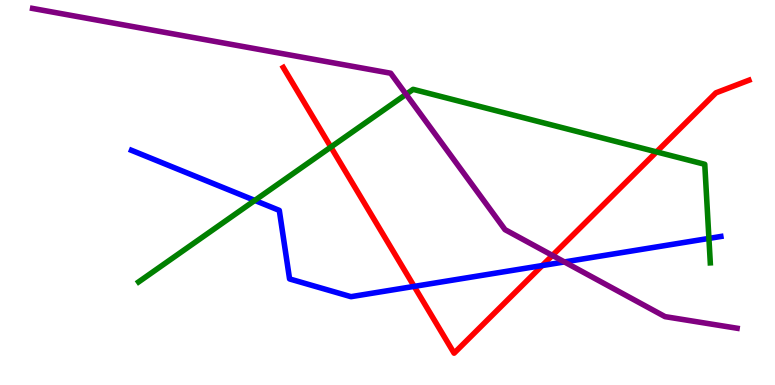[{'lines': ['blue', 'red'], 'intersections': [{'x': 5.34, 'y': 2.56}, {'x': 7.0, 'y': 3.1}]}, {'lines': ['green', 'red'], 'intersections': [{'x': 4.27, 'y': 6.18}, {'x': 8.47, 'y': 6.05}]}, {'lines': ['purple', 'red'], 'intersections': [{'x': 7.13, 'y': 3.37}]}, {'lines': ['blue', 'green'], 'intersections': [{'x': 3.29, 'y': 4.79}, {'x': 9.15, 'y': 3.81}]}, {'lines': ['blue', 'purple'], 'intersections': [{'x': 7.28, 'y': 3.2}]}, {'lines': ['green', 'purple'], 'intersections': [{'x': 5.24, 'y': 7.55}]}]